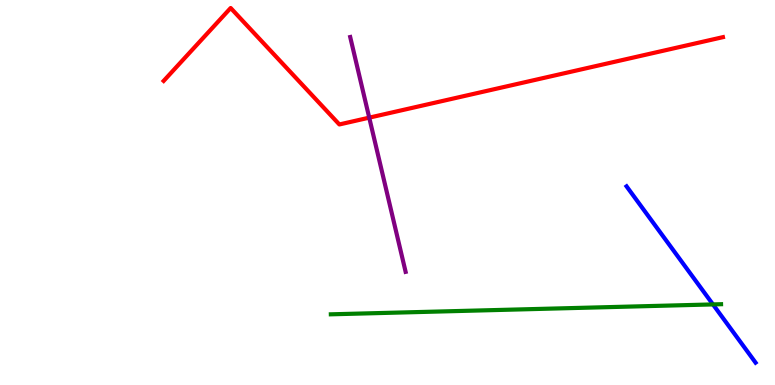[{'lines': ['blue', 'red'], 'intersections': []}, {'lines': ['green', 'red'], 'intersections': []}, {'lines': ['purple', 'red'], 'intersections': [{'x': 4.76, 'y': 6.94}]}, {'lines': ['blue', 'green'], 'intersections': [{'x': 9.2, 'y': 2.09}]}, {'lines': ['blue', 'purple'], 'intersections': []}, {'lines': ['green', 'purple'], 'intersections': []}]